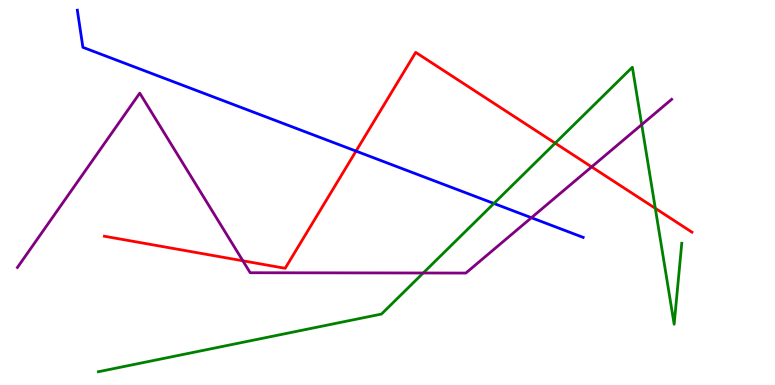[{'lines': ['blue', 'red'], 'intersections': [{'x': 4.59, 'y': 6.08}]}, {'lines': ['green', 'red'], 'intersections': [{'x': 7.16, 'y': 6.28}, {'x': 8.46, 'y': 4.59}]}, {'lines': ['purple', 'red'], 'intersections': [{'x': 3.13, 'y': 3.23}, {'x': 7.63, 'y': 5.67}]}, {'lines': ['blue', 'green'], 'intersections': [{'x': 6.37, 'y': 4.72}]}, {'lines': ['blue', 'purple'], 'intersections': [{'x': 6.86, 'y': 4.34}]}, {'lines': ['green', 'purple'], 'intersections': [{'x': 5.46, 'y': 2.91}, {'x': 8.28, 'y': 6.76}]}]